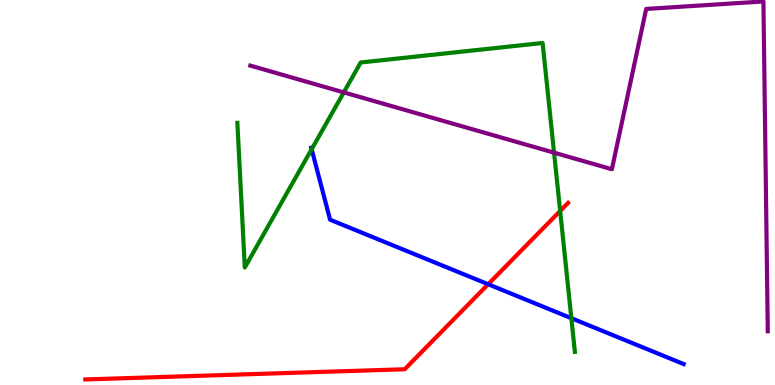[{'lines': ['blue', 'red'], 'intersections': [{'x': 6.3, 'y': 2.62}]}, {'lines': ['green', 'red'], 'intersections': [{'x': 7.23, 'y': 4.52}]}, {'lines': ['purple', 'red'], 'intersections': []}, {'lines': ['blue', 'green'], 'intersections': [{'x': 4.02, 'y': 6.12}, {'x': 7.37, 'y': 1.73}]}, {'lines': ['blue', 'purple'], 'intersections': []}, {'lines': ['green', 'purple'], 'intersections': [{'x': 4.44, 'y': 7.6}, {'x': 7.15, 'y': 6.03}]}]